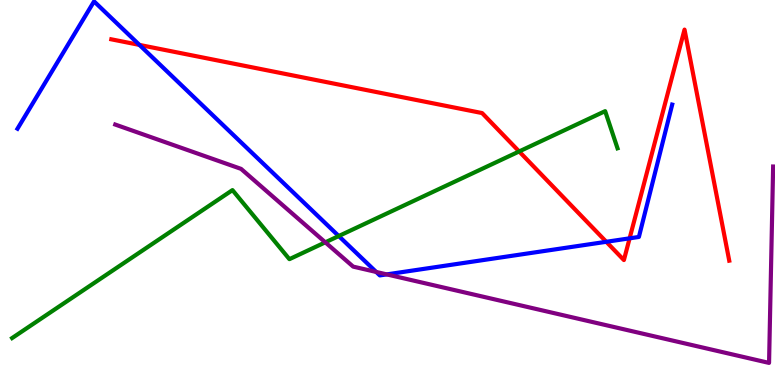[{'lines': ['blue', 'red'], 'intersections': [{'x': 1.8, 'y': 8.83}, {'x': 7.82, 'y': 3.72}, {'x': 8.12, 'y': 3.81}]}, {'lines': ['green', 'red'], 'intersections': [{'x': 6.7, 'y': 6.07}]}, {'lines': ['purple', 'red'], 'intersections': []}, {'lines': ['blue', 'green'], 'intersections': [{'x': 4.37, 'y': 3.87}]}, {'lines': ['blue', 'purple'], 'intersections': [{'x': 4.85, 'y': 2.94}, {'x': 4.99, 'y': 2.87}]}, {'lines': ['green', 'purple'], 'intersections': [{'x': 4.2, 'y': 3.71}]}]